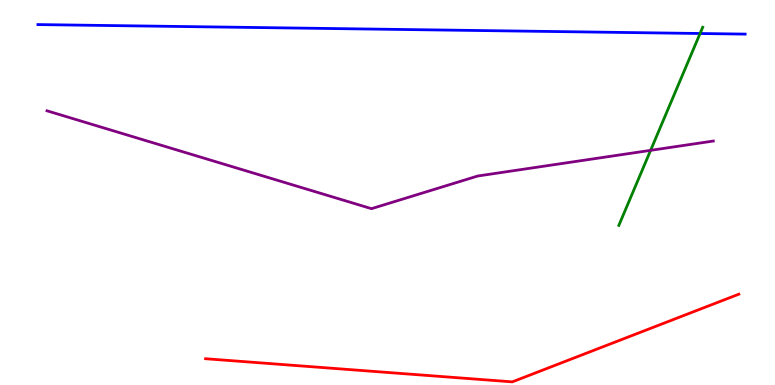[{'lines': ['blue', 'red'], 'intersections': []}, {'lines': ['green', 'red'], 'intersections': []}, {'lines': ['purple', 'red'], 'intersections': []}, {'lines': ['blue', 'green'], 'intersections': [{'x': 9.03, 'y': 9.13}]}, {'lines': ['blue', 'purple'], 'intersections': []}, {'lines': ['green', 'purple'], 'intersections': [{'x': 8.39, 'y': 6.09}]}]